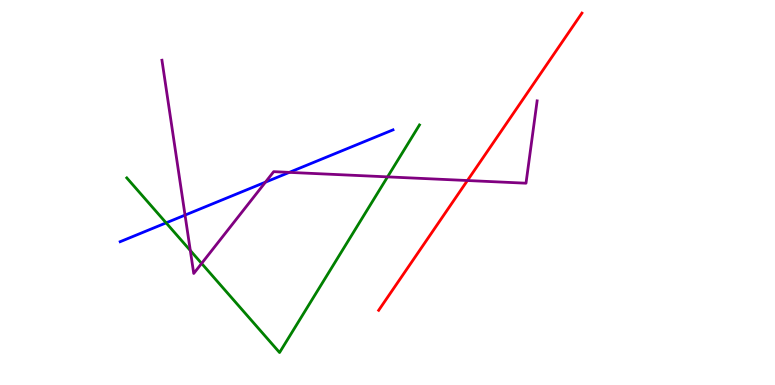[{'lines': ['blue', 'red'], 'intersections': []}, {'lines': ['green', 'red'], 'intersections': []}, {'lines': ['purple', 'red'], 'intersections': [{'x': 6.03, 'y': 5.31}]}, {'lines': ['blue', 'green'], 'intersections': [{'x': 2.14, 'y': 4.21}]}, {'lines': ['blue', 'purple'], 'intersections': [{'x': 2.39, 'y': 4.41}, {'x': 3.43, 'y': 5.27}, {'x': 3.73, 'y': 5.52}]}, {'lines': ['green', 'purple'], 'intersections': [{'x': 2.46, 'y': 3.49}, {'x': 2.6, 'y': 3.16}, {'x': 5.0, 'y': 5.41}]}]